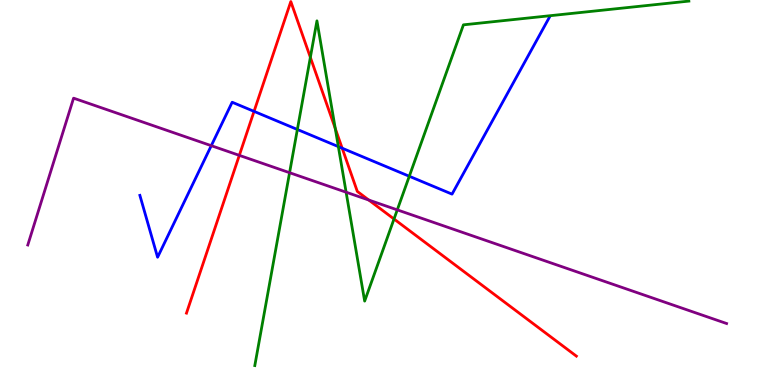[{'lines': ['blue', 'red'], 'intersections': [{'x': 3.28, 'y': 7.11}, {'x': 4.42, 'y': 6.15}]}, {'lines': ['green', 'red'], 'intersections': [{'x': 4.0, 'y': 8.51}, {'x': 4.33, 'y': 6.66}, {'x': 5.08, 'y': 4.31}]}, {'lines': ['purple', 'red'], 'intersections': [{'x': 3.09, 'y': 5.96}, {'x': 4.76, 'y': 4.8}]}, {'lines': ['blue', 'green'], 'intersections': [{'x': 3.84, 'y': 6.64}, {'x': 4.37, 'y': 6.19}, {'x': 5.28, 'y': 5.42}]}, {'lines': ['blue', 'purple'], 'intersections': [{'x': 2.73, 'y': 6.22}]}, {'lines': ['green', 'purple'], 'intersections': [{'x': 3.74, 'y': 5.51}, {'x': 4.47, 'y': 5.01}, {'x': 5.13, 'y': 4.55}]}]